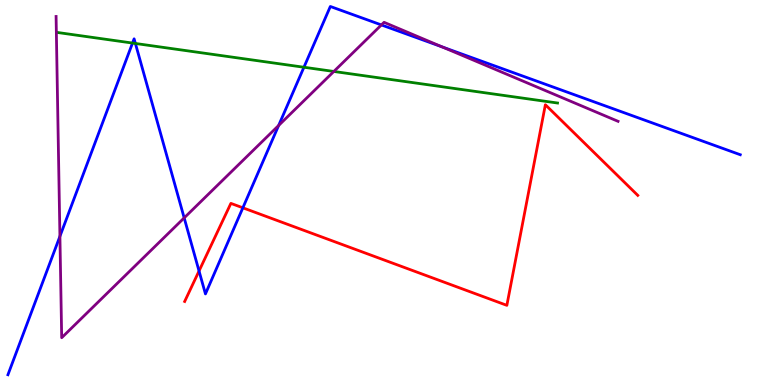[{'lines': ['blue', 'red'], 'intersections': [{'x': 2.57, 'y': 2.96}, {'x': 3.13, 'y': 4.6}]}, {'lines': ['green', 'red'], 'intersections': []}, {'lines': ['purple', 'red'], 'intersections': []}, {'lines': ['blue', 'green'], 'intersections': [{'x': 1.71, 'y': 8.88}, {'x': 1.75, 'y': 8.87}, {'x': 3.92, 'y': 8.25}]}, {'lines': ['blue', 'purple'], 'intersections': [{'x': 0.773, 'y': 3.86}, {'x': 2.38, 'y': 4.34}, {'x': 3.6, 'y': 6.74}, {'x': 4.92, 'y': 9.35}, {'x': 5.71, 'y': 8.78}]}, {'lines': ['green', 'purple'], 'intersections': [{'x': 4.31, 'y': 8.14}]}]